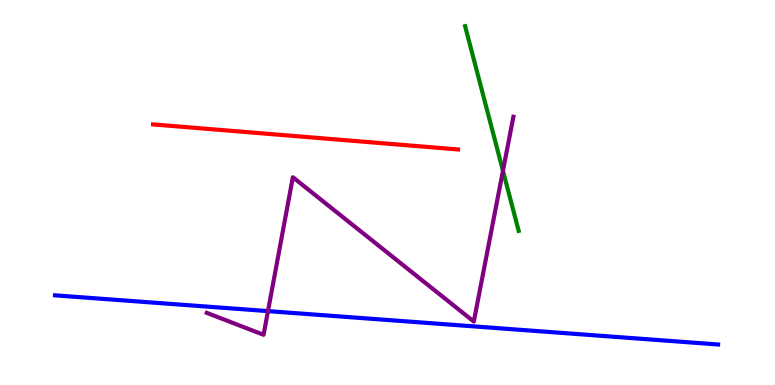[{'lines': ['blue', 'red'], 'intersections': []}, {'lines': ['green', 'red'], 'intersections': []}, {'lines': ['purple', 'red'], 'intersections': []}, {'lines': ['blue', 'green'], 'intersections': []}, {'lines': ['blue', 'purple'], 'intersections': [{'x': 3.46, 'y': 1.92}]}, {'lines': ['green', 'purple'], 'intersections': [{'x': 6.49, 'y': 5.56}]}]